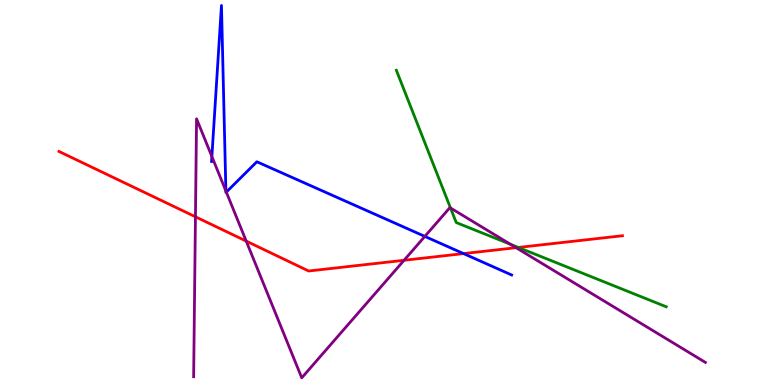[{'lines': ['blue', 'red'], 'intersections': [{'x': 5.98, 'y': 3.41}]}, {'lines': ['green', 'red'], 'intersections': [{'x': 6.69, 'y': 3.57}]}, {'lines': ['purple', 'red'], 'intersections': [{'x': 2.52, 'y': 4.37}, {'x': 3.18, 'y': 3.74}, {'x': 5.21, 'y': 3.24}, {'x': 6.66, 'y': 3.57}]}, {'lines': ['blue', 'green'], 'intersections': []}, {'lines': ['blue', 'purple'], 'intersections': [{'x': 2.73, 'y': 5.93}, {'x': 2.91, 'y': 5.04}, {'x': 2.92, 'y': 5.01}, {'x': 5.48, 'y': 3.86}]}, {'lines': ['green', 'purple'], 'intersections': [{'x': 5.81, 'y': 4.6}, {'x': 6.59, 'y': 3.65}]}]